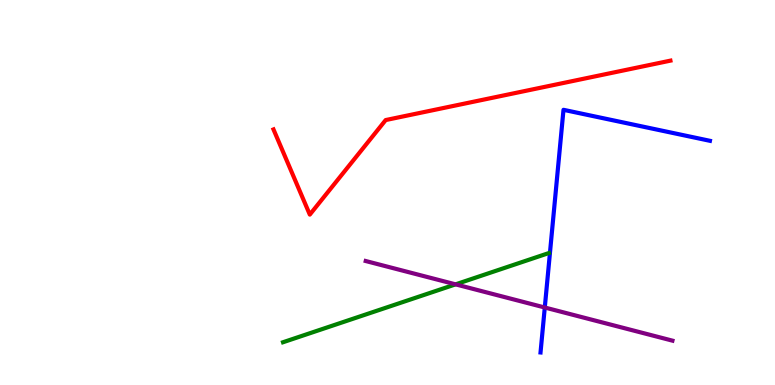[{'lines': ['blue', 'red'], 'intersections': []}, {'lines': ['green', 'red'], 'intersections': []}, {'lines': ['purple', 'red'], 'intersections': []}, {'lines': ['blue', 'green'], 'intersections': []}, {'lines': ['blue', 'purple'], 'intersections': [{'x': 7.03, 'y': 2.01}]}, {'lines': ['green', 'purple'], 'intersections': [{'x': 5.88, 'y': 2.61}]}]